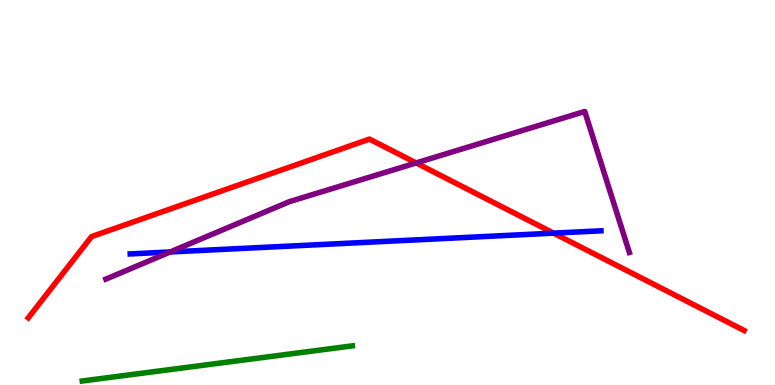[{'lines': ['blue', 'red'], 'intersections': [{'x': 7.14, 'y': 3.94}]}, {'lines': ['green', 'red'], 'intersections': []}, {'lines': ['purple', 'red'], 'intersections': [{'x': 5.37, 'y': 5.77}]}, {'lines': ['blue', 'green'], 'intersections': []}, {'lines': ['blue', 'purple'], 'intersections': [{'x': 2.2, 'y': 3.46}]}, {'lines': ['green', 'purple'], 'intersections': []}]